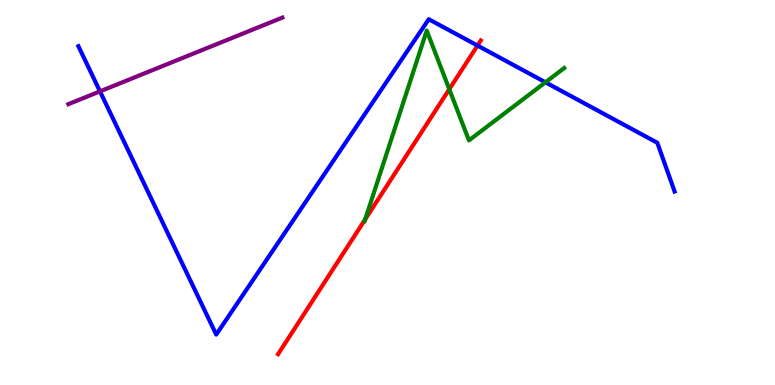[{'lines': ['blue', 'red'], 'intersections': [{'x': 6.16, 'y': 8.82}]}, {'lines': ['green', 'red'], 'intersections': [{'x': 4.71, 'y': 4.3}, {'x': 5.8, 'y': 7.68}]}, {'lines': ['purple', 'red'], 'intersections': []}, {'lines': ['blue', 'green'], 'intersections': [{'x': 7.04, 'y': 7.86}]}, {'lines': ['blue', 'purple'], 'intersections': [{'x': 1.29, 'y': 7.63}]}, {'lines': ['green', 'purple'], 'intersections': []}]